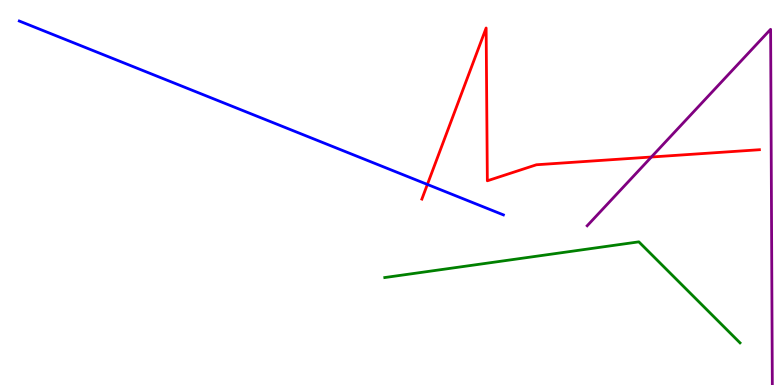[{'lines': ['blue', 'red'], 'intersections': [{'x': 5.51, 'y': 5.21}]}, {'lines': ['green', 'red'], 'intersections': []}, {'lines': ['purple', 'red'], 'intersections': [{'x': 8.4, 'y': 5.92}]}, {'lines': ['blue', 'green'], 'intersections': []}, {'lines': ['blue', 'purple'], 'intersections': []}, {'lines': ['green', 'purple'], 'intersections': []}]